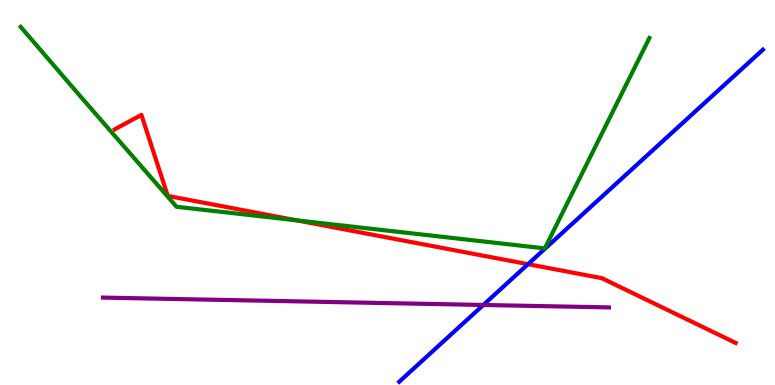[{'lines': ['blue', 'red'], 'intersections': [{'x': 6.81, 'y': 3.14}]}, {'lines': ['green', 'red'], 'intersections': [{'x': 3.83, 'y': 4.28}]}, {'lines': ['purple', 'red'], 'intersections': []}, {'lines': ['blue', 'green'], 'intersections': []}, {'lines': ['blue', 'purple'], 'intersections': [{'x': 6.24, 'y': 2.08}]}, {'lines': ['green', 'purple'], 'intersections': []}]